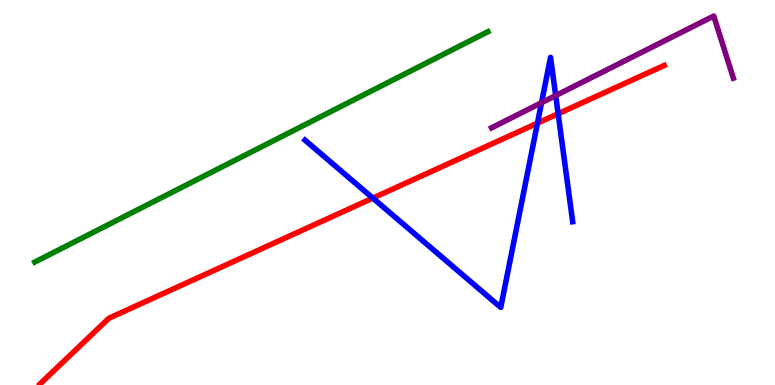[{'lines': ['blue', 'red'], 'intersections': [{'x': 4.81, 'y': 4.85}, {'x': 6.93, 'y': 6.8}, {'x': 7.2, 'y': 7.05}]}, {'lines': ['green', 'red'], 'intersections': []}, {'lines': ['purple', 'red'], 'intersections': []}, {'lines': ['blue', 'green'], 'intersections': []}, {'lines': ['blue', 'purple'], 'intersections': [{'x': 6.99, 'y': 7.33}, {'x': 7.17, 'y': 7.52}]}, {'lines': ['green', 'purple'], 'intersections': []}]